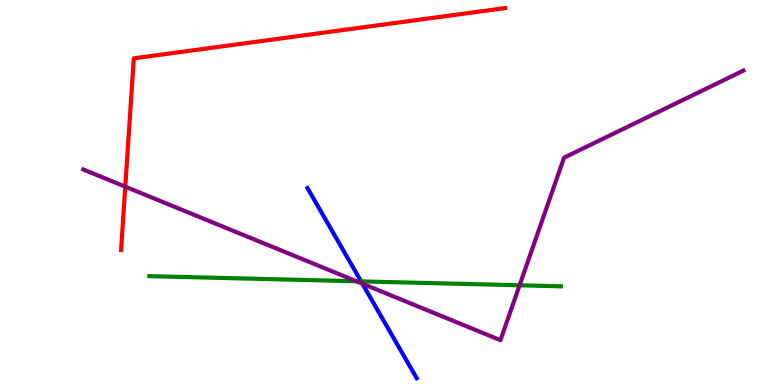[{'lines': ['blue', 'red'], 'intersections': []}, {'lines': ['green', 'red'], 'intersections': []}, {'lines': ['purple', 'red'], 'intersections': [{'x': 1.62, 'y': 5.15}]}, {'lines': ['blue', 'green'], 'intersections': [{'x': 4.66, 'y': 2.69}]}, {'lines': ['blue', 'purple'], 'intersections': [{'x': 4.68, 'y': 2.63}]}, {'lines': ['green', 'purple'], 'intersections': [{'x': 4.6, 'y': 2.69}, {'x': 6.7, 'y': 2.59}]}]